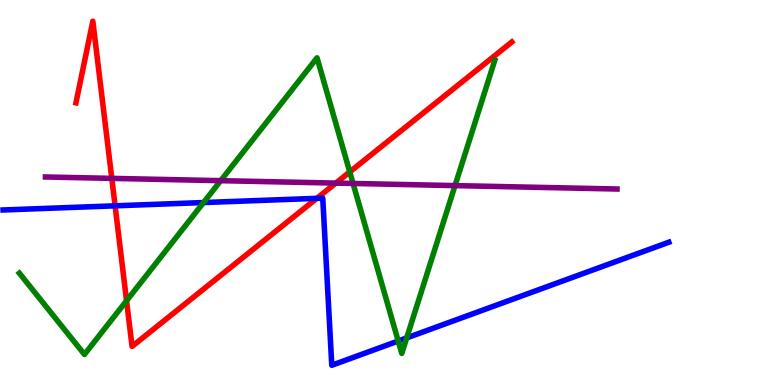[{'lines': ['blue', 'red'], 'intersections': [{'x': 1.49, 'y': 4.65}, {'x': 4.09, 'y': 4.85}]}, {'lines': ['green', 'red'], 'intersections': [{'x': 1.63, 'y': 2.19}, {'x': 4.51, 'y': 5.53}]}, {'lines': ['purple', 'red'], 'intersections': [{'x': 1.44, 'y': 5.37}, {'x': 4.33, 'y': 5.24}]}, {'lines': ['blue', 'green'], 'intersections': [{'x': 2.63, 'y': 4.74}, {'x': 5.14, 'y': 1.14}, {'x': 5.25, 'y': 1.22}]}, {'lines': ['blue', 'purple'], 'intersections': []}, {'lines': ['green', 'purple'], 'intersections': [{'x': 2.85, 'y': 5.31}, {'x': 4.56, 'y': 5.23}, {'x': 5.87, 'y': 5.18}]}]